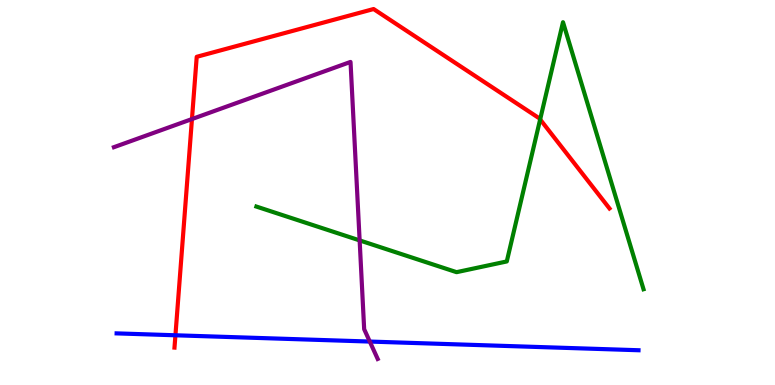[{'lines': ['blue', 'red'], 'intersections': [{'x': 2.26, 'y': 1.29}]}, {'lines': ['green', 'red'], 'intersections': [{'x': 6.97, 'y': 6.9}]}, {'lines': ['purple', 'red'], 'intersections': [{'x': 2.48, 'y': 6.91}]}, {'lines': ['blue', 'green'], 'intersections': []}, {'lines': ['blue', 'purple'], 'intersections': [{'x': 4.77, 'y': 1.13}]}, {'lines': ['green', 'purple'], 'intersections': [{'x': 4.64, 'y': 3.76}]}]